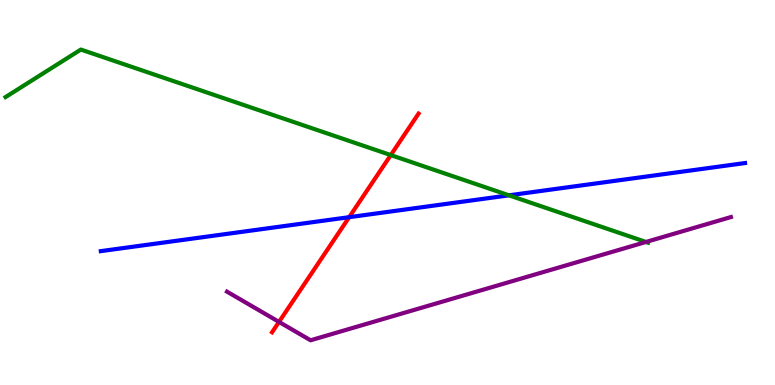[{'lines': ['blue', 'red'], 'intersections': [{'x': 4.51, 'y': 4.36}]}, {'lines': ['green', 'red'], 'intersections': [{'x': 5.04, 'y': 5.97}]}, {'lines': ['purple', 'red'], 'intersections': [{'x': 3.6, 'y': 1.64}]}, {'lines': ['blue', 'green'], 'intersections': [{'x': 6.57, 'y': 4.93}]}, {'lines': ['blue', 'purple'], 'intersections': []}, {'lines': ['green', 'purple'], 'intersections': [{'x': 8.34, 'y': 3.72}]}]